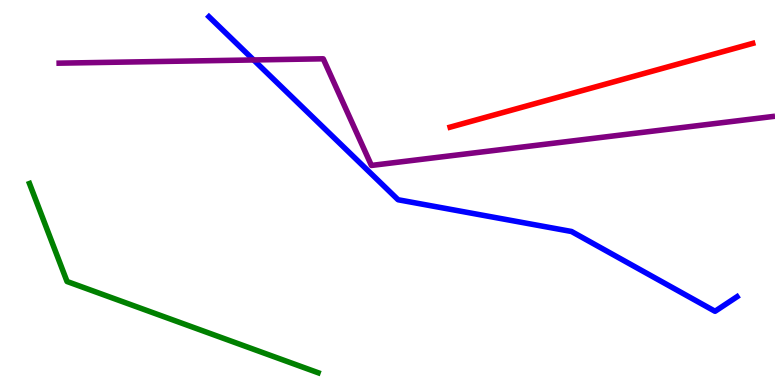[{'lines': ['blue', 'red'], 'intersections': []}, {'lines': ['green', 'red'], 'intersections': []}, {'lines': ['purple', 'red'], 'intersections': []}, {'lines': ['blue', 'green'], 'intersections': []}, {'lines': ['blue', 'purple'], 'intersections': [{'x': 3.27, 'y': 8.44}]}, {'lines': ['green', 'purple'], 'intersections': []}]